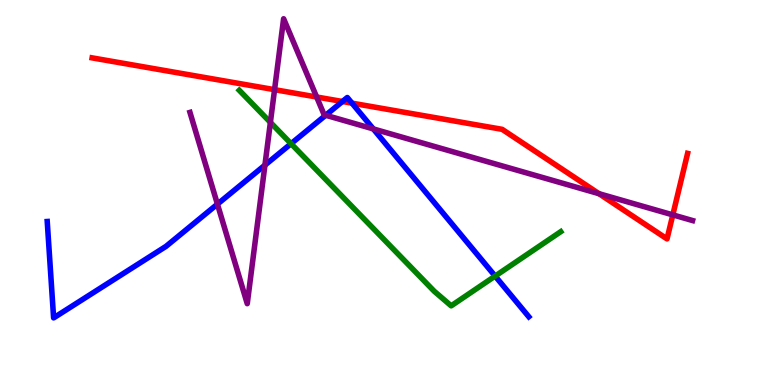[{'lines': ['blue', 'red'], 'intersections': [{'x': 4.42, 'y': 7.36}, {'x': 4.54, 'y': 7.32}]}, {'lines': ['green', 'red'], 'intersections': []}, {'lines': ['purple', 'red'], 'intersections': [{'x': 3.54, 'y': 7.67}, {'x': 4.09, 'y': 7.48}, {'x': 7.73, 'y': 4.97}, {'x': 8.68, 'y': 4.42}]}, {'lines': ['blue', 'green'], 'intersections': [{'x': 3.76, 'y': 6.27}, {'x': 6.39, 'y': 2.83}]}, {'lines': ['blue', 'purple'], 'intersections': [{'x': 2.81, 'y': 4.7}, {'x': 3.42, 'y': 5.71}, {'x': 4.2, 'y': 7.01}, {'x': 4.82, 'y': 6.65}]}, {'lines': ['green', 'purple'], 'intersections': [{'x': 3.49, 'y': 6.82}]}]